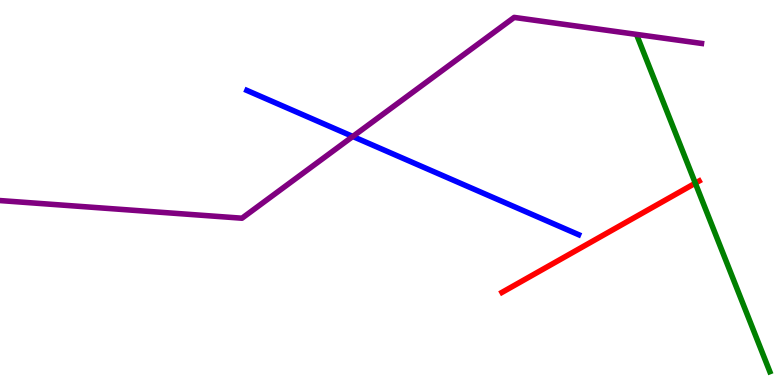[{'lines': ['blue', 'red'], 'intersections': []}, {'lines': ['green', 'red'], 'intersections': [{'x': 8.97, 'y': 5.24}]}, {'lines': ['purple', 'red'], 'intersections': []}, {'lines': ['blue', 'green'], 'intersections': []}, {'lines': ['blue', 'purple'], 'intersections': [{'x': 4.55, 'y': 6.46}]}, {'lines': ['green', 'purple'], 'intersections': []}]